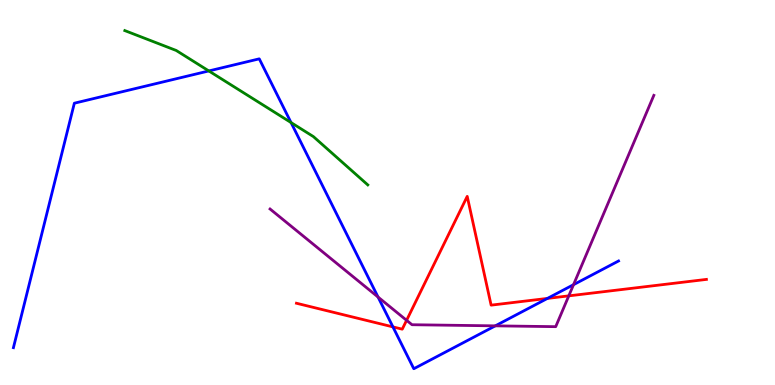[{'lines': ['blue', 'red'], 'intersections': [{'x': 5.07, 'y': 1.51}, {'x': 7.06, 'y': 2.25}]}, {'lines': ['green', 'red'], 'intersections': []}, {'lines': ['purple', 'red'], 'intersections': [{'x': 5.25, 'y': 1.68}, {'x': 7.34, 'y': 2.32}]}, {'lines': ['blue', 'green'], 'intersections': [{'x': 2.69, 'y': 8.16}, {'x': 3.76, 'y': 6.82}]}, {'lines': ['blue', 'purple'], 'intersections': [{'x': 4.88, 'y': 2.28}, {'x': 6.39, 'y': 1.54}, {'x': 7.4, 'y': 2.61}]}, {'lines': ['green', 'purple'], 'intersections': []}]